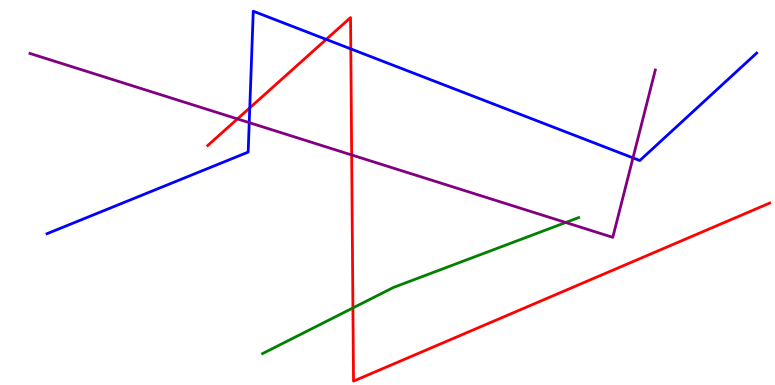[{'lines': ['blue', 'red'], 'intersections': [{'x': 3.22, 'y': 7.2}, {'x': 4.21, 'y': 8.98}, {'x': 4.53, 'y': 8.73}]}, {'lines': ['green', 'red'], 'intersections': [{'x': 4.55, 'y': 2.0}]}, {'lines': ['purple', 'red'], 'intersections': [{'x': 3.06, 'y': 6.91}, {'x': 4.54, 'y': 5.98}]}, {'lines': ['blue', 'green'], 'intersections': []}, {'lines': ['blue', 'purple'], 'intersections': [{'x': 3.22, 'y': 6.81}, {'x': 8.17, 'y': 5.9}]}, {'lines': ['green', 'purple'], 'intersections': [{'x': 7.3, 'y': 4.22}]}]